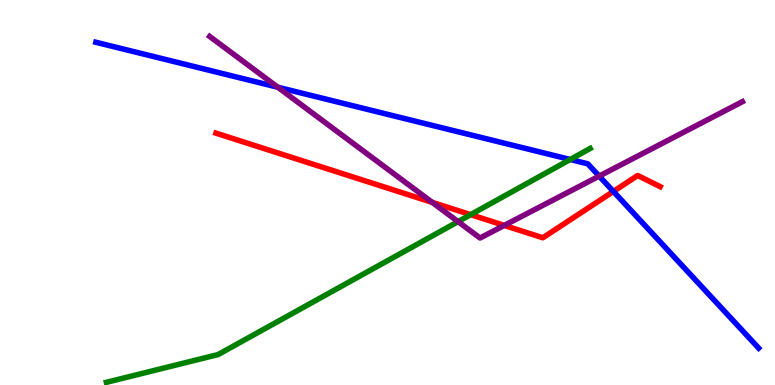[{'lines': ['blue', 'red'], 'intersections': [{'x': 7.91, 'y': 5.03}]}, {'lines': ['green', 'red'], 'intersections': [{'x': 6.07, 'y': 4.42}]}, {'lines': ['purple', 'red'], 'intersections': [{'x': 5.58, 'y': 4.74}, {'x': 6.51, 'y': 4.15}]}, {'lines': ['blue', 'green'], 'intersections': [{'x': 7.36, 'y': 5.86}]}, {'lines': ['blue', 'purple'], 'intersections': [{'x': 3.58, 'y': 7.73}, {'x': 7.73, 'y': 5.43}]}, {'lines': ['green', 'purple'], 'intersections': [{'x': 5.91, 'y': 4.24}]}]